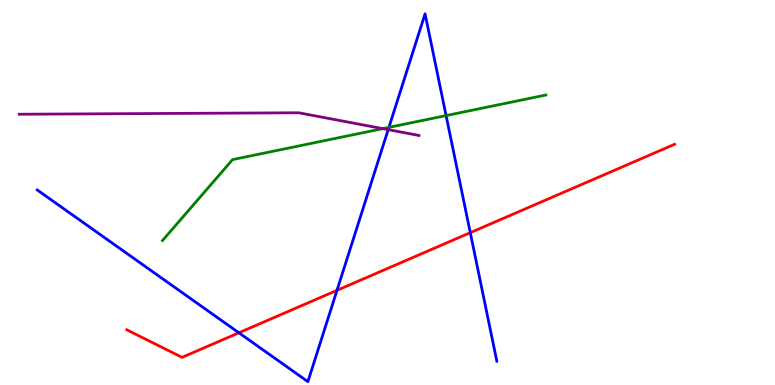[{'lines': ['blue', 'red'], 'intersections': [{'x': 3.08, 'y': 1.36}, {'x': 4.35, 'y': 2.46}, {'x': 6.07, 'y': 3.96}]}, {'lines': ['green', 'red'], 'intersections': []}, {'lines': ['purple', 'red'], 'intersections': []}, {'lines': ['blue', 'green'], 'intersections': [{'x': 5.02, 'y': 6.69}, {'x': 5.76, 'y': 7.0}]}, {'lines': ['blue', 'purple'], 'intersections': [{'x': 5.01, 'y': 6.63}]}, {'lines': ['green', 'purple'], 'intersections': [{'x': 4.94, 'y': 6.66}]}]